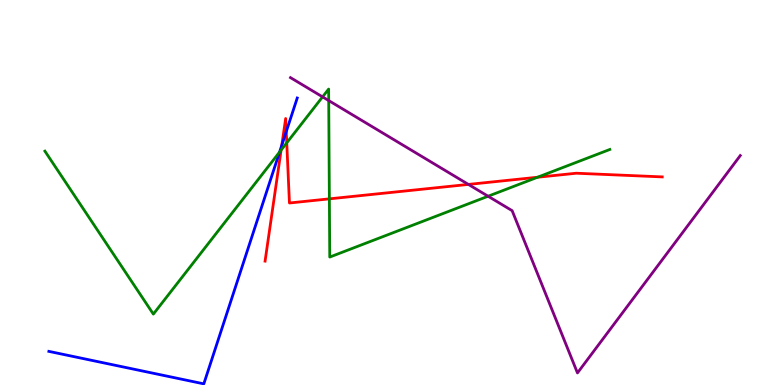[{'lines': ['blue', 'red'], 'intersections': [{'x': 3.64, 'y': 6.23}, {'x': 3.69, 'y': 6.58}]}, {'lines': ['green', 'red'], 'intersections': [{'x': 3.63, 'y': 6.1}, {'x': 3.7, 'y': 6.29}, {'x': 4.25, 'y': 4.84}, {'x': 6.94, 'y': 5.4}]}, {'lines': ['purple', 'red'], 'intersections': [{'x': 6.04, 'y': 5.21}]}, {'lines': ['blue', 'green'], 'intersections': [{'x': 3.61, 'y': 6.05}]}, {'lines': ['blue', 'purple'], 'intersections': []}, {'lines': ['green', 'purple'], 'intersections': [{'x': 4.16, 'y': 7.48}, {'x': 4.24, 'y': 7.39}, {'x': 6.3, 'y': 4.9}]}]